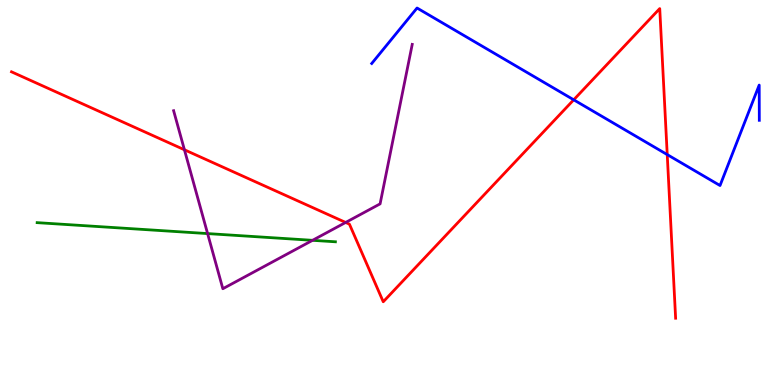[{'lines': ['blue', 'red'], 'intersections': [{'x': 7.4, 'y': 7.41}, {'x': 8.61, 'y': 5.98}]}, {'lines': ['green', 'red'], 'intersections': []}, {'lines': ['purple', 'red'], 'intersections': [{'x': 2.38, 'y': 6.11}, {'x': 4.46, 'y': 4.22}]}, {'lines': ['blue', 'green'], 'intersections': []}, {'lines': ['blue', 'purple'], 'intersections': []}, {'lines': ['green', 'purple'], 'intersections': [{'x': 2.68, 'y': 3.93}, {'x': 4.03, 'y': 3.76}]}]